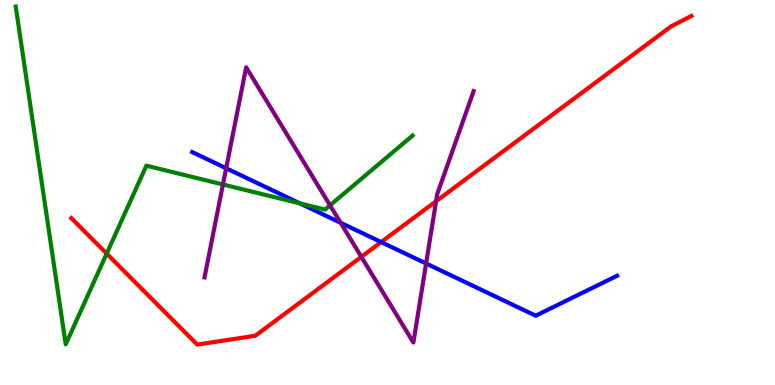[{'lines': ['blue', 'red'], 'intersections': [{'x': 4.92, 'y': 3.71}]}, {'lines': ['green', 'red'], 'intersections': [{'x': 1.38, 'y': 3.41}]}, {'lines': ['purple', 'red'], 'intersections': [{'x': 4.66, 'y': 3.33}, {'x': 5.63, 'y': 4.77}]}, {'lines': ['blue', 'green'], 'intersections': [{'x': 3.87, 'y': 4.72}]}, {'lines': ['blue', 'purple'], 'intersections': [{'x': 2.92, 'y': 5.63}, {'x': 4.4, 'y': 4.21}, {'x': 5.5, 'y': 3.16}]}, {'lines': ['green', 'purple'], 'intersections': [{'x': 2.88, 'y': 5.21}, {'x': 4.26, 'y': 4.67}]}]